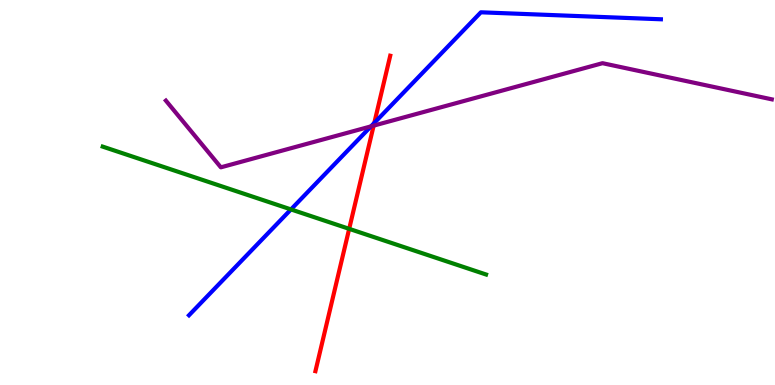[{'lines': ['blue', 'red'], 'intersections': [{'x': 4.83, 'y': 6.81}]}, {'lines': ['green', 'red'], 'intersections': [{'x': 4.51, 'y': 4.06}]}, {'lines': ['purple', 'red'], 'intersections': [{'x': 4.82, 'y': 6.74}]}, {'lines': ['blue', 'green'], 'intersections': [{'x': 3.75, 'y': 4.56}]}, {'lines': ['blue', 'purple'], 'intersections': [{'x': 4.79, 'y': 6.72}]}, {'lines': ['green', 'purple'], 'intersections': []}]